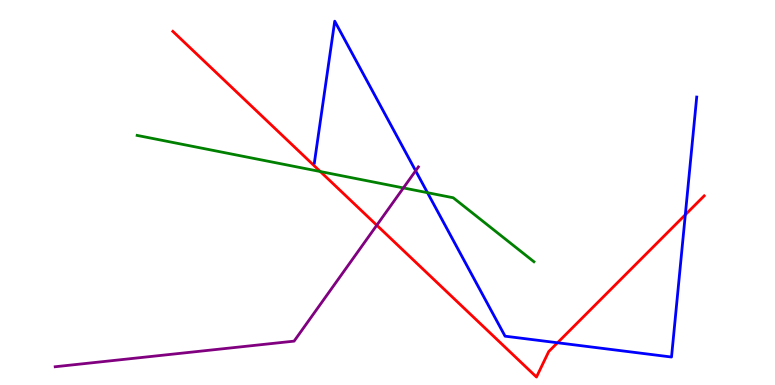[{'lines': ['blue', 'red'], 'intersections': [{'x': 7.19, 'y': 1.1}, {'x': 8.84, 'y': 4.42}]}, {'lines': ['green', 'red'], 'intersections': [{'x': 4.13, 'y': 5.54}]}, {'lines': ['purple', 'red'], 'intersections': [{'x': 4.86, 'y': 4.15}]}, {'lines': ['blue', 'green'], 'intersections': [{'x': 5.52, 'y': 5.0}]}, {'lines': ['blue', 'purple'], 'intersections': [{'x': 5.36, 'y': 5.56}]}, {'lines': ['green', 'purple'], 'intersections': [{'x': 5.21, 'y': 5.12}]}]